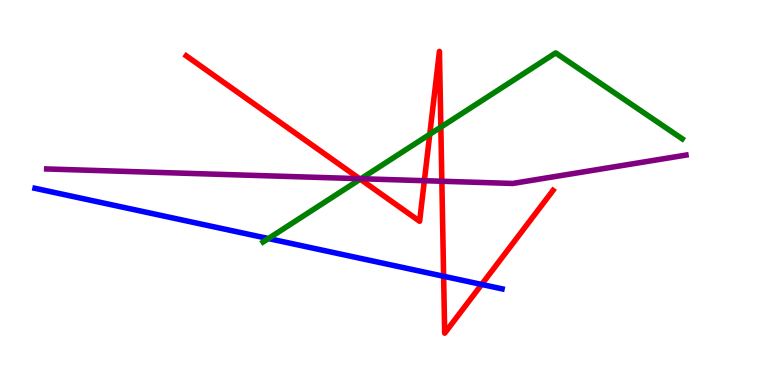[{'lines': ['blue', 'red'], 'intersections': [{'x': 5.72, 'y': 2.82}, {'x': 6.21, 'y': 2.61}]}, {'lines': ['green', 'red'], 'intersections': [{'x': 4.65, 'y': 5.35}, {'x': 5.55, 'y': 6.51}, {'x': 5.69, 'y': 6.7}]}, {'lines': ['purple', 'red'], 'intersections': [{'x': 4.64, 'y': 5.36}, {'x': 5.48, 'y': 5.31}, {'x': 5.7, 'y': 5.29}]}, {'lines': ['blue', 'green'], 'intersections': [{'x': 3.46, 'y': 3.8}]}, {'lines': ['blue', 'purple'], 'intersections': []}, {'lines': ['green', 'purple'], 'intersections': [{'x': 4.66, 'y': 5.36}]}]